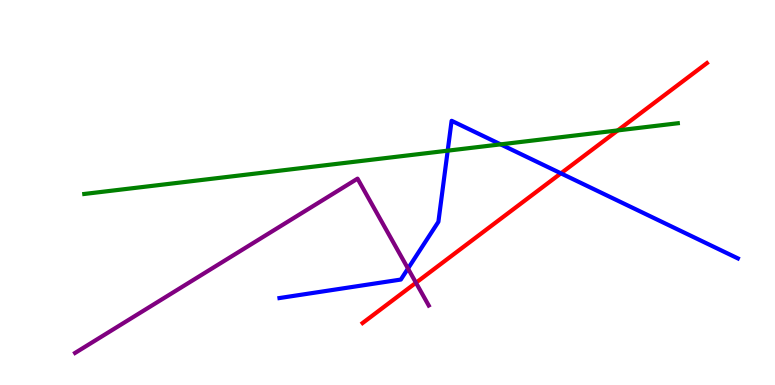[{'lines': ['blue', 'red'], 'intersections': [{'x': 7.24, 'y': 5.5}]}, {'lines': ['green', 'red'], 'intersections': [{'x': 7.97, 'y': 6.61}]}, {'lines': ['purple', 'red'], 'intersections': [{'x': 5.37, 'y': 2.66}]}, {'lines': ['blue', 'green'], 'intersections': [{'x': 5.78, 'y': 6.09}, {'x': 6.46, 'y': 6.25}]}, {'lines': ['blue', 'purple'], 'intersections': [{'x': 5.26, 'y': 3.02}]}, {'lines': ['green', 'purple'], 'intersections': []}]